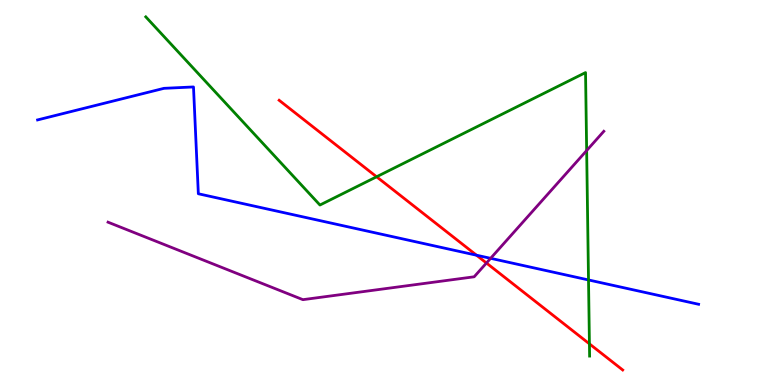[{'lines': ['blue', 'red'], 'intersections': [{'x': 6.15, 'y': 3.37}]}, {'lines': ['green', 'red'], 'intersections': [{'x': 4.86, 'y': 5.41}, {'x': 7.61, 'y': 1.07}]}, {'lines': ['purple', 'red'], 'intersections': [{'x': 6.28, 'y': 3.17}]}, {'lines': ['blue', 'green'], 'intersections': [{'x': 7.59, 'y': 2.73}]}, {'lines': ['blue', 'purple'], 'intersections': [{'x': 6.33, 'y': 3.29}]}, {'lines': ['green', 'purple'], 'intersections': [{'x': 7.57, 'y': 6.09}]}]